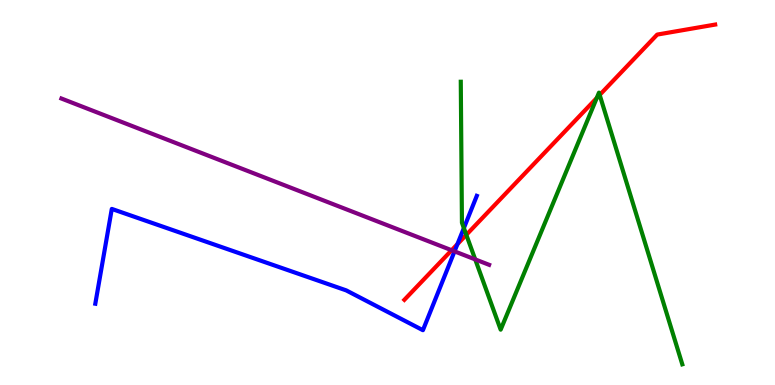[{'lines': ['blue', 'red'], 'intersections': [{'x': 5.9, 'y': 3.66}]}, {'lines': ['green', 'red'], 'intersections': [{'x': 6.02, 'y': 3.9}, {'x': 7.7, 'y': 7.45}, {'x': 7.74, 'y': 7.53}]}, {'lines': ['purple', 'red'], 'intersections': [{'x': 5.83, 'y': 3.5}]}, {'lines': ['blue', 'green'], 'intersections': [{'x': 5.99, 'y': 4.08}]}, {'lines': ['blue', 'purple'], 'intersections': [{'x': 5.86, 'y': 3.47}]}, {'lines': ['green', 'purple'], 'intersections': [{'x': 6.13, 'y': 3.26}]}]